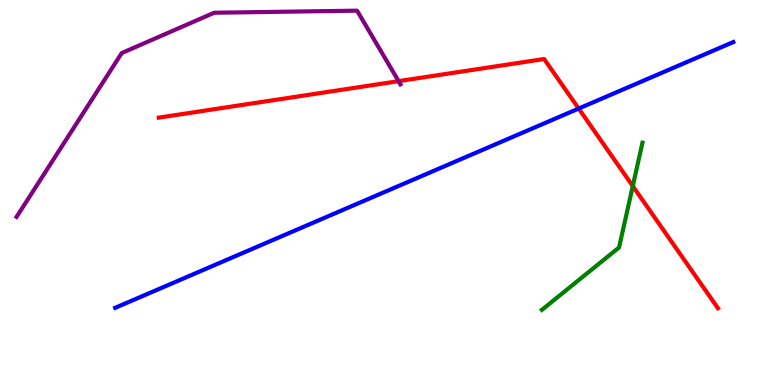[{'lines': ['blue', 'red'], 'intersections': [{'x': 7.47, 'y': 7.18}]}, {'lines': ['green', 'red'], 'intersections': [{'x': 8.16, 'y': 5.17}]}, {'lines': ['purple', 'red'], 'intersections': [{'x': 5.14, 'y': 7.89}]}, {'lines': ['blue', 'green'], 'intersections': []}, {'lines': ['blue', 'purple'], 'intersections': []}, {'lines': ['green', 'purple'], 'intersections': []}]